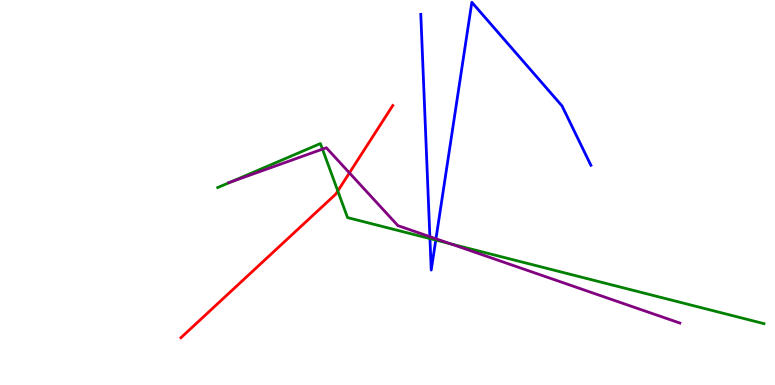[{'lines': ['blue', 'red'], 'intersections': []}, {'lines': ['green', 'red'], 'intersections': [{'x': 4.36, 'y': 5.04}]}, {'lines': ['purple', 'red'], 'intersections': [{'x': 4.51, 'y': 5.51}]}, {'lines': ['blue', 'green'], 'intersections': [{'x': 5.55, 'y': 3.8}, {'x': 5.62, 'y': 3.76}]}, {'lines': ['blue', 'purple'], 'intersections': [{'x': 5.55, 'y': 3.85}, {'x': 5.63, 'y': 3.8}]}, {'lines': ['green', 'purple'], 'intersections': [{'x': 2.97, 'y': 5.27}, {'x': 4.16, 'y': 6.13}, {'x': 5.82, 'y': 3.67}]}]